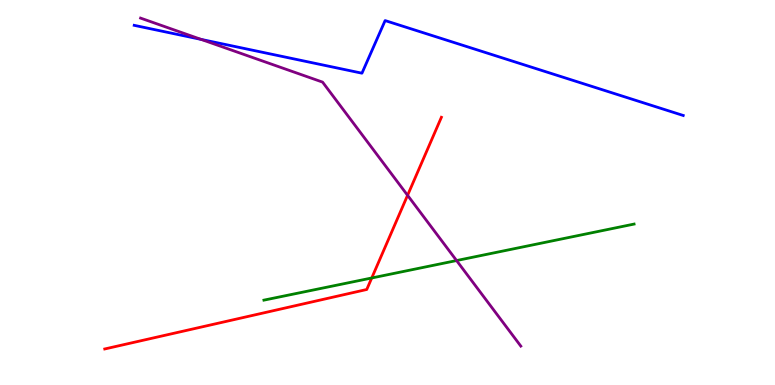[{'lines': ['blue', 'red'], 'intersections': []}, {'lines': ['green', 'red'], 'intersections': [{'x': 4.8, 'y': 2.78}]}, {'lines': ['purple', 'red'], 'intersections': [{'x': 5.26, 'y': 4.93}]}, {'lines': ['blue', 'green'], 'intersections': []}, {'lines': ['blue', 'purple'], 'intersections': [{'x': 2.59, 'y': 8.98}]}, {'lines': ['green', 'purple'], 'intersections': [{'x': 5.89, 'y': 3.23}]}]